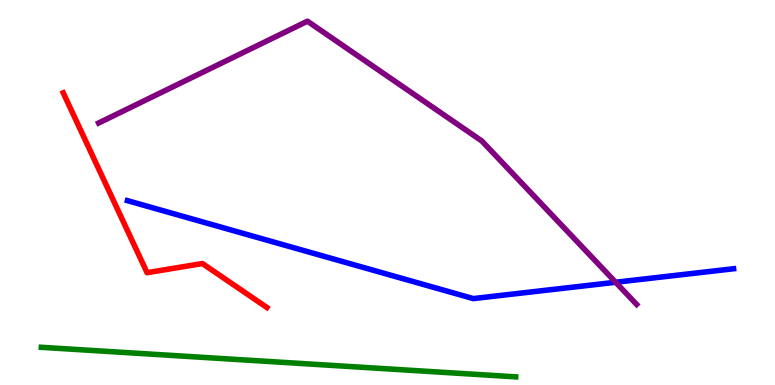[{'lines': ['blue', 'red'], 'intersections': []}, {'lines': ['green', 'red'], 'intersections': []}, {'lines': ['purple', 'red'], 'intersections': []}, {'lines': ['blue', 'green'], 'intersections': []}, {'lines': ['blue', 'purple'], 'intersections': [{'x': 7.94, 'y': 2.67}]}, {'lines': ['green', 'purple'], 'intersections': []}]